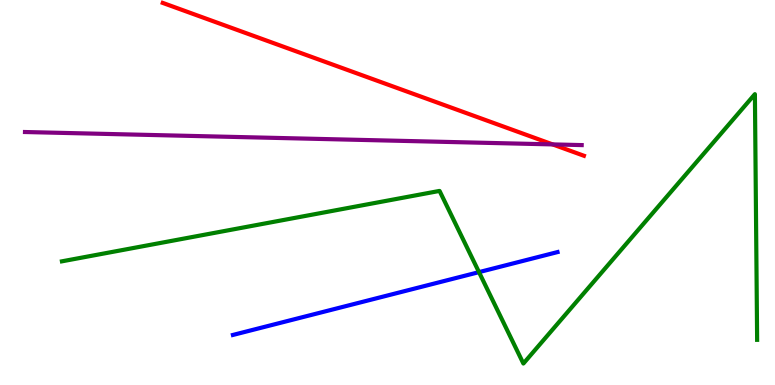[{'lines': ['blue', 'red'], 'intersections': []}, {'lines': ['green', 'red'], 'intersections': []}, {'lines': ['purple', 'red'], 'intersections': [{'x': 7.13, 'y': 6.25}]}, {'lines': ['blue', 'green'], 'intersections': [{'x': 6.18, 'y': 2.93}]}, {'lines': ['blue', 'purple'], 'intersections': []}, {'lines': ['green', 'purple'], 'intersections': []}]